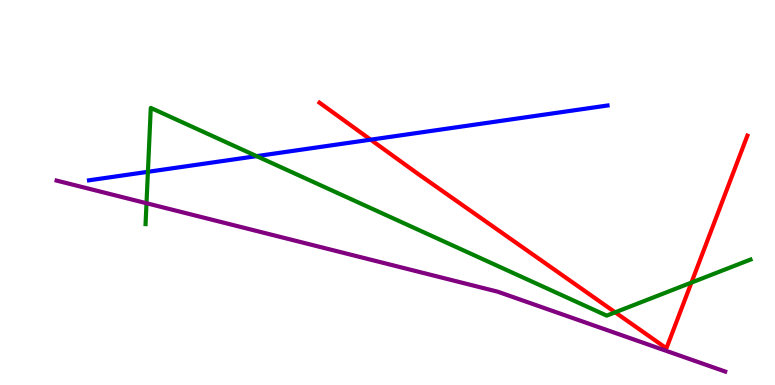[{'lines': ['blue', 'red'], 'intersections': [{'x': 4.78, 'y': 6.37}]}, {'lines': ['green', 'red'], 'intersections': [{'x': 7.94, 'y': 1.89}, {'x': 8.92, 'y': 2.66}]}, {'lines': ['purple', 'red'], 'intersections': []}, {'lines': ['blue', 'green'], 'intersections': [{'x': 1.91, 'y': 5.54}, {'x': 3.31, 'y': 5.94}]}, {'lines': ['blue', 'purple'], 'intersections': []}, {'lines': ['green', 'purple'], 'intersections': [{'x': 1.89, 'y': 4.72}]}]